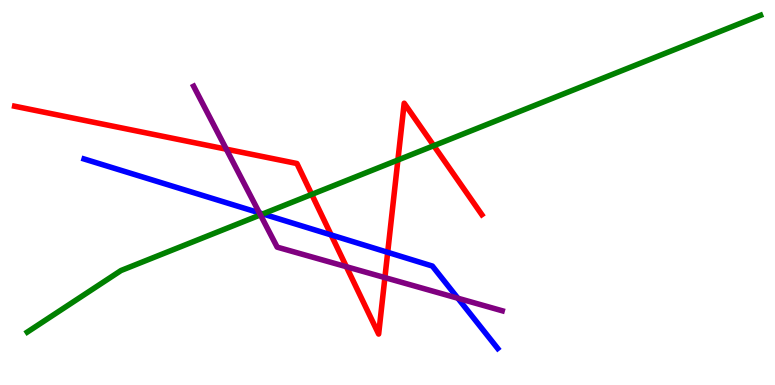[{'lines': ['blue', 'red'], 'intersections': [{'x': 4.27, 'y': 3.9}, {'x': 5.0, 'y': 3.45}]}, {'lines': ['green', 'red'], 'intersections': [{'x': 4.02, 'y': 4.95}, {'x': 5.13, 'y': 5.84}, {'x': 5.6, 'y': 6.22}]}, {'lines': ['purple', 'red'], 'intersections': [{'x': 2.92, 'y': 6.13}, {'x': 4.47, 'y': 3.07}, {'x': 4.97, 'y': 2.79}]}, {'lines': ['blue', 'green'], 'intersections': [{'x': 3.39, 'y': 4.44}]}, {'lines': ['blue', 'purple'], 'intersections': [{'x': 3.35, 'y': 4.47}, {'x': 5.91, 'y': 2.25}]}, {'lines': ['green', 'purple'], 'intersections': [{'x': 3.36, 'y': 4.42}]}]